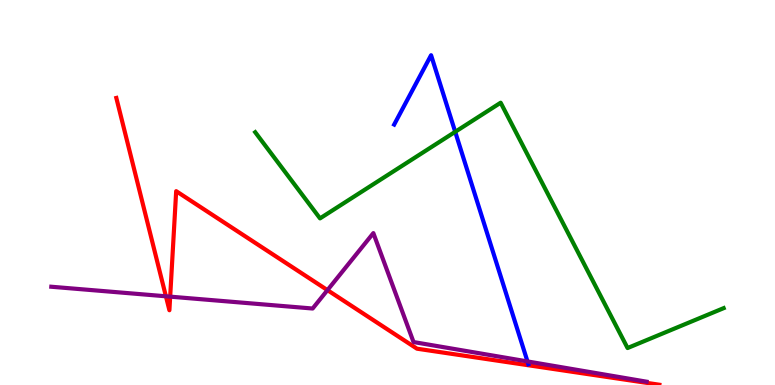[{'lines': ['blue', 'red'], 'intersections': []}, {'lines': ['green', 'red'], 'intersections': []}, {'lines': ['purple', 'red'], 'intersections': [{'x': 2.14, 'y': 2.3}, {'x': 2.2, 'y': 2.29}, {'x': 4.23, 'y': 2.46}]}, {'lines': ['blue', 'green'], 'intersections': [{'x': 5.87, 'y': 6.58}]}, {'lines': ['blue', 'purple'], 'intersections': [{'x': 6.81, 'y': 0.612}]}, {'lines': ['green', 'purple'], 'intersections': []}]